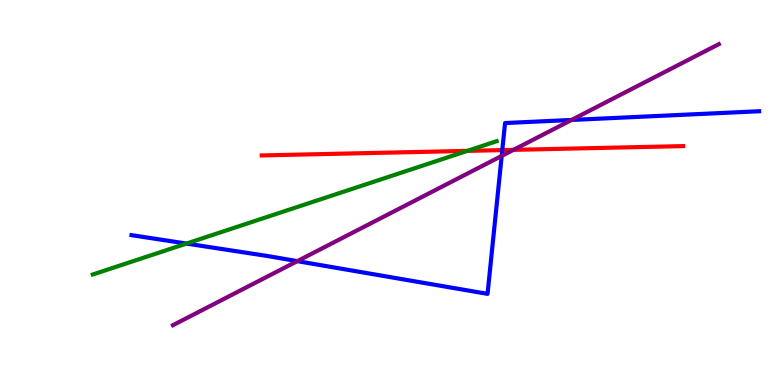[{'lines': ['blue', 'red'], 'intersections': [{'x': 6.48, 'y': 6.1}]}, {'lines': ['green', 'red'], 'intersections': [{'x': 6.03, 'y': 6.08}]}, {'lines': ['purple', 'red'], 'intersections': [{'x': 6.63, 'y': 6.11}]}, {'lines': ['blue', 'green'], 'intersections': [{'x': 2.41, 'y': 3.67}]}, {'lines': ['blue', 'purple'], 'intersections': [{'x': 3.84, 'y': 3.22}, {'x': 6.47, 'y': 5.95}, {'x': 7.38, 'y': 6.88}]}, {'lines': ['green', 'purple'], 'intersections': []}]